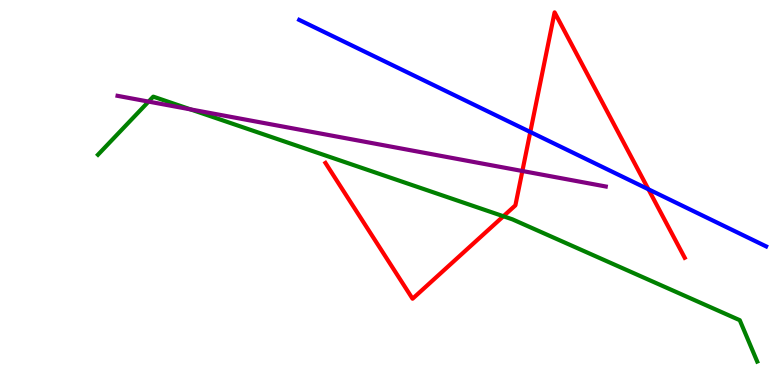[{'lines': ['blue', 'red'], 'intersections': [{'x': 6.84, 'y': 6.57}, {'x': 8.37, 'y': 5.08}]}, {'lines': ['green', 'red'], 'intersections': [{'x': 6.5, 'y': 4.38}]}, {'lines': ['purple', 'red'], 'intersections': [{'x': 6.74, 'y': 5.56}]}, {'lines': ['blue', 'green'], 'intersections': []}, {'lines': ['blue', 'purple'], 'intersections': []}, {'lines': ['green', 'purple'], 'intersections': [{'x': 1.92, 'y': 7.36}, {'x': 2.46, 'y': 7.16}]}]